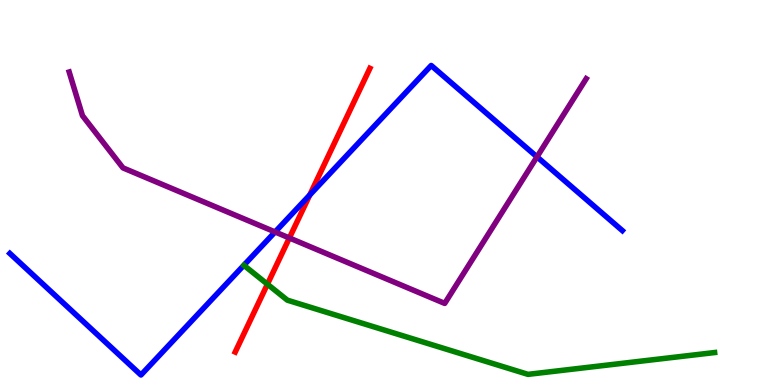[{'lines': ['blue', 'red'], 'intersections': [{'x': 4.0, 'y': 4.94}]}, {'lines': ['green', 'red'], 'intersections': [{'x': 3.45, 'y': 2.62}]}, {'lines': ['purple', 'red'], 'intersections': [{'x': 3.73, 'y': 3.82}]}, {'lines': ['blue', 'green'], 'intersections': []}, {'lines': ['blue', 'purple'], 'intersections': [{'x': 3.55, 'y': 3.98}, {'x': 6.93, 'y': 5.93}]}, {'lines': ['green', 'purple'], 'intersections': []}]